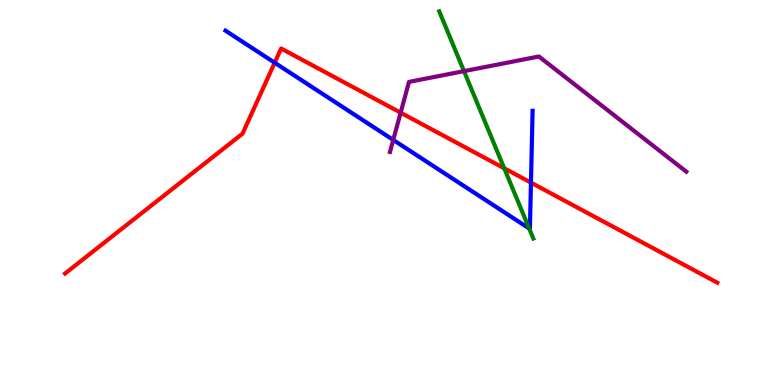[{'lines': ['blue', 'red'], 'intersections': [{'x': 3.54, 'y': 8.37}, {'x': 6.85, 'y': 5.26}]}, {'lines': ['green', 'red'], 'intersections': [{'x': 6.51, 'y': 5.63}]}, {'lines': ['purple', 'red'], 'intersections': [{'x': 5.17, 'y': 7.07}]}, {'lines': ['blue', 'green'], 'intersections': [{'x': 6.83, 'y': 4.07}]}, {'lines': ['blue', 'purple'], 'intersections': [{'x': 5.07, 'y': 6.37}]}, {'lines': ['green', 'purple'], 'intersections': [{'x': 5.99, 'y': 8.15}]}]